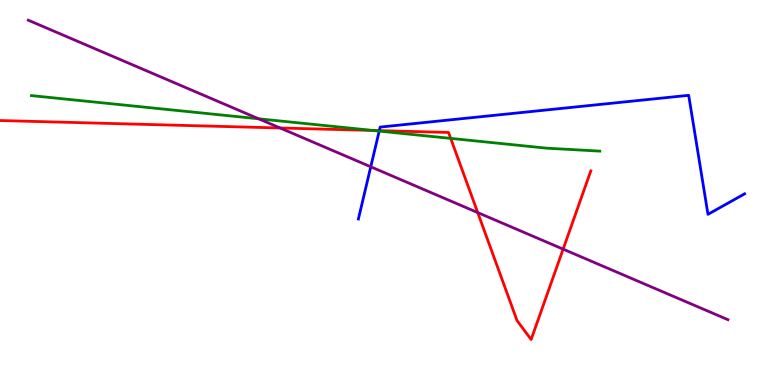[{'lines': ['blue', 'red'], 'intersections': [{'x': 4.89, 'y': 6.61}]}, {'lines': ['green', 'red'], 'intersections': [{'x': 4.81, 'y': 6.61}, {'x': 5.82, 'y': 6.41}]}, {'lines': ['purple', 'red'], 'intersections': [{'x': 3.61, 'y': 6.68}, {'x': 6.16, 'y': 4.48}, {'x': 7.27, 'y': 3.53}]}, {'lines': ['blue', 'green'], 'intersections': [{'x': 4.89, 'y': 6.59}]}, {'lines': ['blue', 'purple'], 'intersections': [{'x': 4.78, 'y': 5.67}]}, {'lines': ['green', 'purple'], 'intersections': [{'x': 3.34, 'y': 6.91}]}]